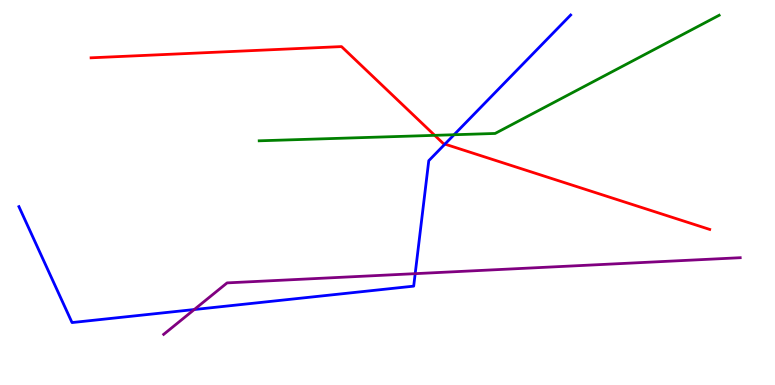[{'lines': ['blue', 'red'], 'intersections': [{'x': 5.74, 'y': 6.26}]}, {'lines': ['green', 'red'], 'intersections': [{'x': 5.61, 'y': 6.48}]}, {'lines': ['purple', 'red'], 'intersections': []}, {'lines': ['blue', 'green'], 'intersections': [{'x': 5.86, 'y': 6.5}]}, {'lines': ['blue', 'purple'], 'intersections': [{'x': 2.51, 'y': 1.96}, {'x': 5.36, 'y': 2.89}]}, {'lines': ['green', 'purple'], 'intersections': []}]